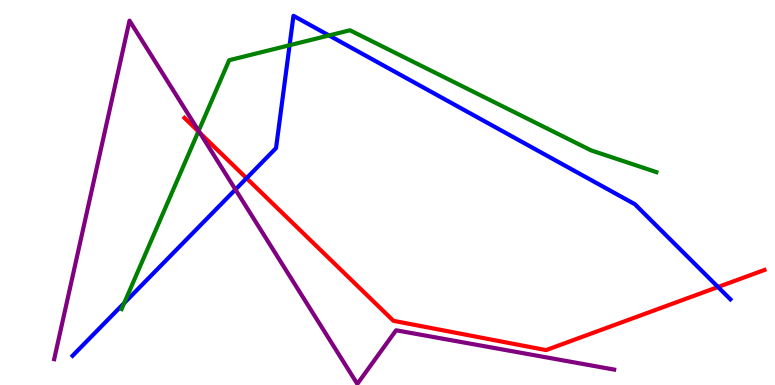[{'lines': ['blue', 'red'], 'intersections': [{'x': 3.18, 'y': 5.37}, {'x': 9.26, 'y': 2.55}]}, {'lines': ['green', 'red'], 'intersections': [{'x': 2.56, 'y': 6.59}]}, {'lines': ['purple', 'red'], 'intersections': [{'x': 2.58, 'y': 6.55}]}, {'lines': ['blue', 'green'], 'intersections': [{'x': 1.6, 'y': 2.13}, {'x': 3.74, 'y': 8.83}, {'x': 4.25, 'y': 9.08}]}, {'lines': ['blue', 'purple'], 'intersections': [{'x': 3.04, 'y': 5.08}]}, {'lines': ['green', 'purple'], 'intersections': [{'x': 2.56, 'y': 6.6}]}]